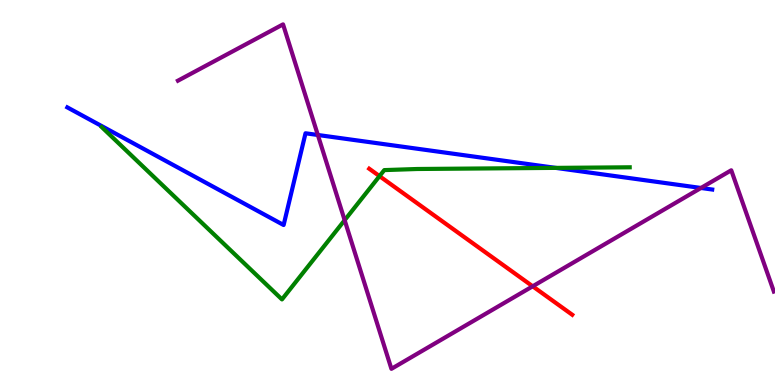[{'lines': ['blue', 'red'], 'intersections': []}, {'lines': ['green', 'red'], 'intersections': [{'x': 4.9, 'y': 5.43}]}, {'lines': ['purple', 'red'], 'intersections': [{'x': 6.87, 'y': 2.56}]}, {'lines': ['blue', 'green'], 'intersections': [{'x': 7.17, 'y': 5.64}]}, {'lines': ['blue', 'purple'], 'intersections': [{'x': 4.1, 'y': 6.49}, {'x': 9.04, 'y': 5.12}]}, {'lines': ['green', 'purple'], 'intersections': [{'x': 4.45, 'y': 4.28}]}]